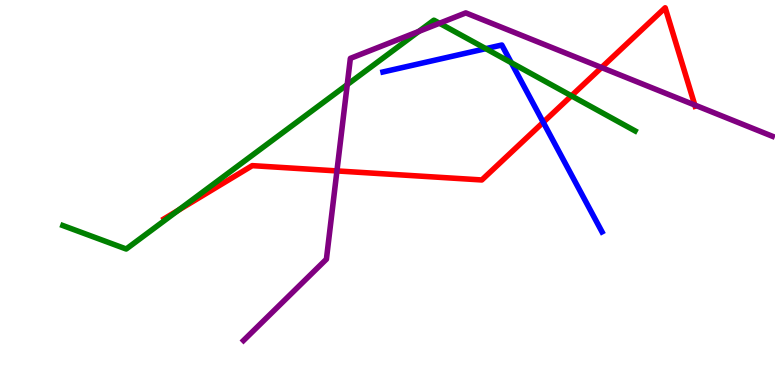[{'lines': ['blue', 'red'], 'intersections': [{'x': 7.01, 'y': 6.82}]}, {'lines': ['green', 'red'], 'intersections': [{'x': 2.3, 'y': 4.54}, {'x': 7.37, 'y': 7.51}]}, {'lines': ['purple', 'red'], 'intersections': [{'x': 4.35, 'y': 5.56}, {'x': 7.76, 'y': 8.25}, {'x': 8.97, 'y': 7.27}]}, {'lines': ['blue', 'green'], 'intersections': [{'x': 6.27, 'y': 8.74}, {'x': 6.6, 'y': 8.37}]}, {'lines': ['blue', 'purple'], 'intersections': []}, {'lines': ['green', 'purple'], 'intersections': [{'x': 4.48, 'y': 7.8}, {'x': 5.4, 'y': 9.18}, {'x': 5.67, 'y': 9.4}]}]